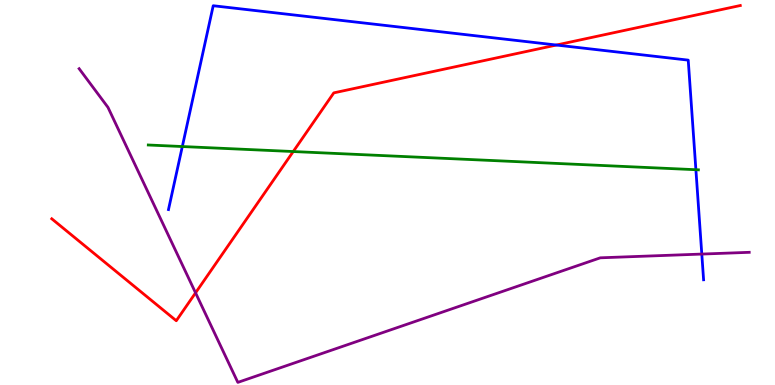[{'lines': ['blue', 'red'], 'intersections': [{'x': 7.18, 'y': 8.83}]}, {'lines': ['green', 'red'], 'intersections': [{'x': 3.78, 'y': 6.06}]}, {'lines': ['purple', 'red'], 'intersections': [{'x': 2.52, 'y': 2.39}]}, {'lines': ['blue', 'green'], 'intersections': [{'x': 2.35, 'y': 6.19}, {'x': 8.98, 'y': 5.59}]}, {'lines': ['blue', 'purple'], 'intersections': [{'x': 9.06, 'y': 3.4}]}, {'lines': ['green', 'purple'], 'intersections': []}]